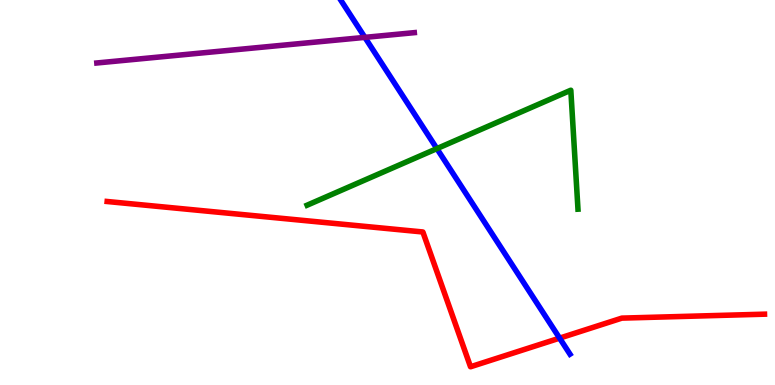[{'lines': ['blue', 'red'], 'intersections': [{'x': 7.22, 'y': 1.22}]}, {'lines': ['green', 'red'], 'intersections': []}, {'lines': ['purple', 'red'], 'intersections': []}, {'lines': ['blue', 'green'], 'intersections': [{'x': 5.64, 'y': 6.14}]}, {'lines': ['blue', 'purple'], 'intersections': [{'x': 4.71, 'y': 9.03}]}, {'lines': ['green', 'purple'], 'intersections': []}]